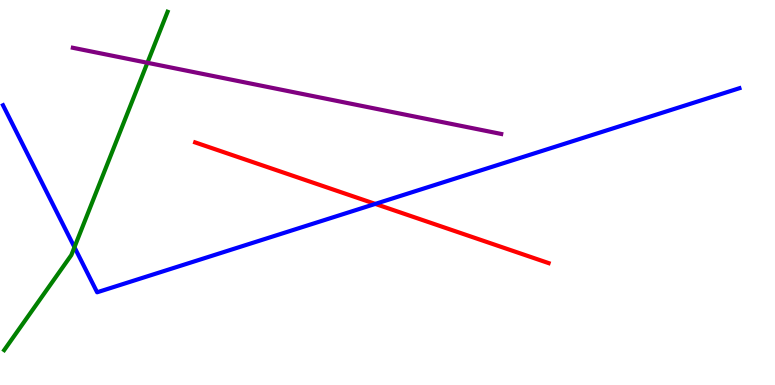[{'lines': ['blue', 'red'], 'intersections': [{'x': 4.84, 'y': 4.7}]}, {'lines': ['green', 'red'], 'intersections': []}, {'lines': ['purple', 'red'], 'intersections': []}, {'lines': ['blue', 'green'], 'intersections': [{'x': 0.961, 'y': 3.58}]}, {'lines': ['blue', 'purple'], 'intersections': []}, {'lines': ['green', 'purple'], 'intersections': [{'x': 1.9, 'y': 8.37}]}]